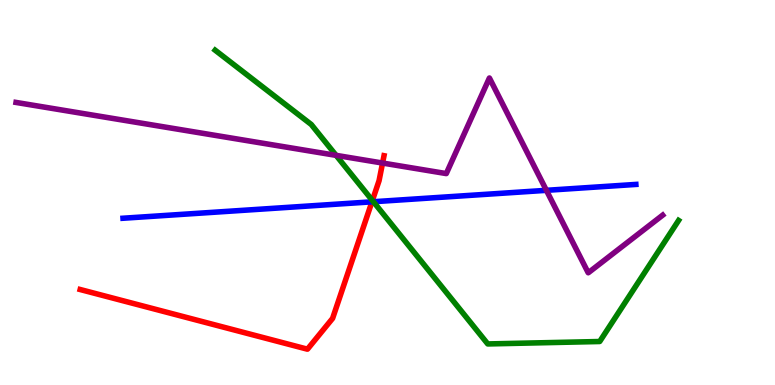[{'lines': ['blue', 'red'], 'intersections': [{'x': 4.8, 'y': 4.76}]}, {'lines': ['green', 'red'], 'intersections': [{'x': 4.8, 'y': 4.79}]}, {'lines': ['purple', 'red'], 'intersections': [{'x': 4.94, 'y': 5.77}]}, {'lines': ['blue', 'green'], 'intersections': [{'x': 4.82, 'y': 4.76}]}, {'lines': ['blue', 'purple'], 'intersections': [{'x': 7.05, 'y': 5.06}]}, {'lines': ['green', 'purple'], 'intersections': [{'x': 4.34, 'y': 5.96}]}]